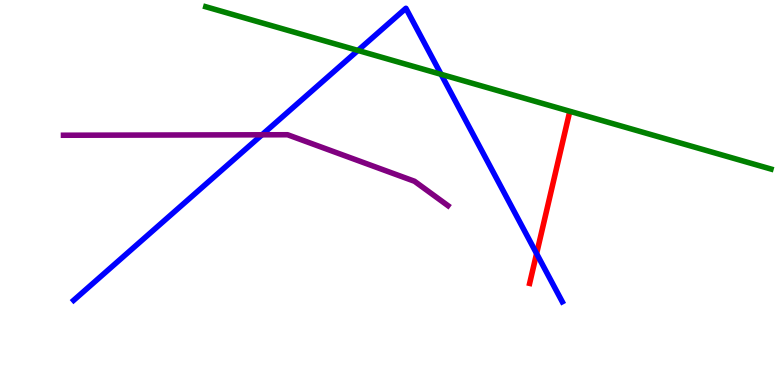[{'lines': ['blue', 'red'], 'intersections': [{'x': 6.92, 'y': 3.41}]}, {'lines': ['green', 'red'], 'intersections': []}, {'lines': ['purple', 'red'], 'intersections': []}, {'lines': ['blue', 'green'], 'intersections': [{'x': 4.62, 'y': 8.69}, {'x': 5.69, 'y': 8.07}]}, {'lines': ['blue', 'purple'], 'intersections': [{'x': 3.38, 'y': 6.5}]}, {'lines': ['green', 'purple'], 'intersections': []}]